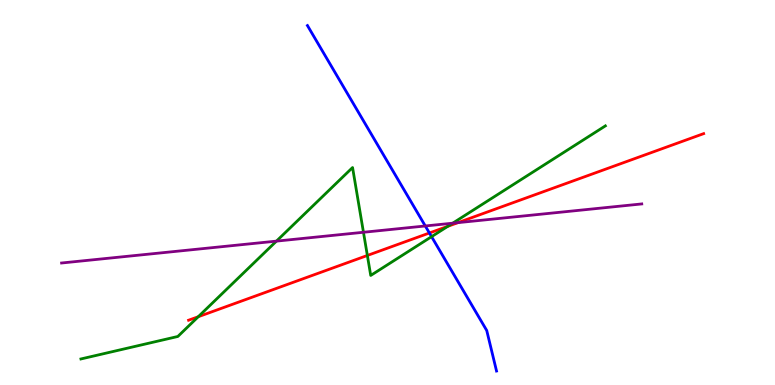[{'lines': ['blue', 'red'], 'intersections': [{'x': 5.54, 'y': 3.95}]}, {'lines': ['green', 'red'], 'intersections': [{'x': 2.56, 'y': 1.77}, {'x': 4.74, 'y': 3.36}, {'x': 5.78, 'y': 4.12}]}, {'lines': ['purple', 'red'], 'intersections': [{'x': 5.91, 'y': 4.22}]}, {'lines': ['blue', 'green'], 'intersections': [{'x': 5.57, 'y': 3.85}]}, {'lines': ['blue', 'purple'], 'intersections': [{'x': 5.49, 'y': 4.13}]}, {'lines': ['green', 'purple'], 'intersections': [{'x': 3.57, 'y': 3.74}, {'x': 4.69, 'y': 3.97}, {'x': 5.84, 'y': 4.2}]}]